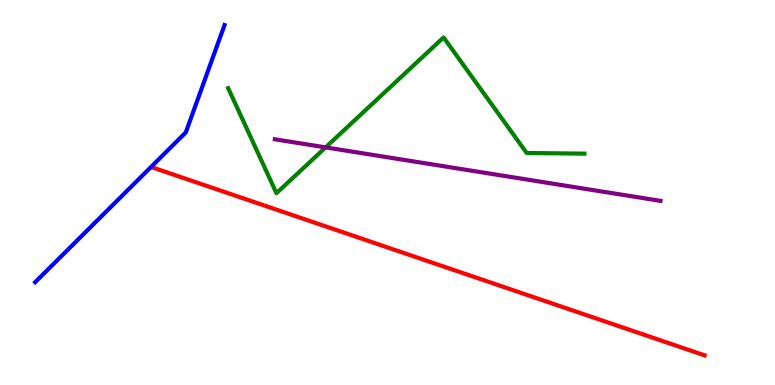[{'lines': ['blue', 'red'], 'intersections': []}, {'lines': ['green', 'red'], 'intersections': []}, {'lines': ['purple', 'red'], 'intersections': []}, {'lines': ['blue', 'green'], 'intersections': []}, {'lines': ['blue', 'purple'], 'intersections': []}, {'lines': ['green', 'purple'], 'intersections': [{'x': 4.2, 'y': 6.17}]}]